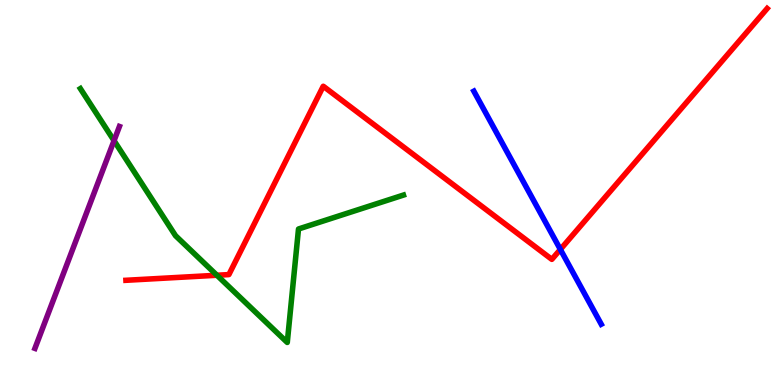[{'lines': ['blue', 'red'], 'intersections': [{'x': 7.23, 'y': 3.52}]}, {'lines': ['green', 'red'], 'intersections': [{'x': 2.8, 'y': 2.85}]}, {'lines': ['purple', 'red'], 'intersections': []}, {'lines': ['blue', 'green'], 'intersections': []}, {'lines': ['blue', 'purple'], 'intersections': []}, {'lines': ['green', 'purple'], 'intersections': [{'x': 1.47, 'y': 6.35}]}]